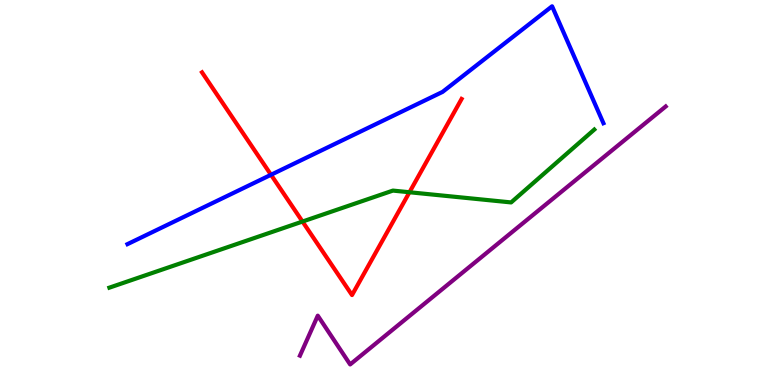[{'lines': ['blue', 'red'], 'intersections': [{'x': 3.5, 'y': 5.46}]}, {'lines': ['green', 'red'], 'intersections': [{'x': 3.9, 'y': 4.25}, {'x': 5.28, 'y': 5.01}]}, {'lines': ['purple', 'red'], 'intersections': []}, {'lines': ['blue', 'green'], 'intersections': []}, {'lines': ['blue', 'purple'], 'intersections': []}, {'lines': ['green', 'purple'], 'intersections': []}]